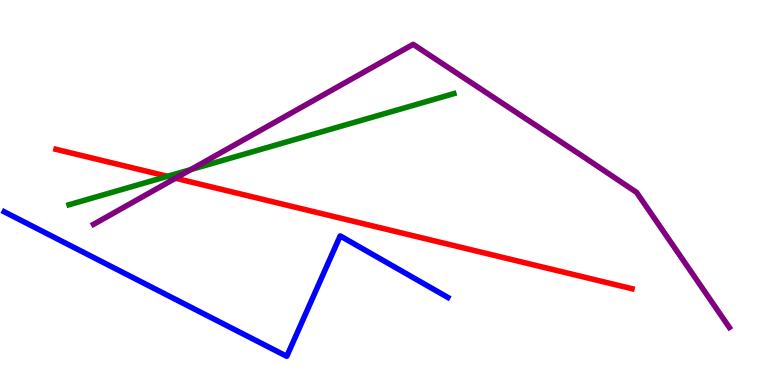[{'lines': ['blue', 'red'], 'intersections': []}, {'lines': ['green', 'red'], 'intersections': [{'x': 2.16, 'y': 5.42}]}, {'lines': ['purple', 'red'], 'intersections': [{'x': 2.26, 'y': 5.37}]}, {'lines': ['blue', 'green'], 'intersections': []}, {'lines': ['blue', 'purple'], 'intersections': []}, {'lines': ['green', 'purple'], 'intersections': [{'x': 2.46, 'y': 5.59}]}]